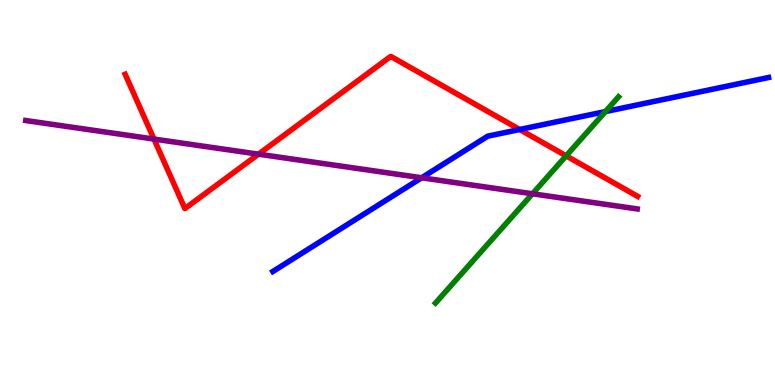[{'lines': ['blue', 'red'], 'intersections': [{'x': 6.71, 'y': 6.64}]}, {'lines': ['green', 'red'], 'intersections': [{'x': 7.31, 'y': 5.95}]}, {'lines': ['purple', 'red'], 'intersections': [{'x': 1.99, 'y': 6.39}, {'x': 3.34, 'y': 6.0}]}, {'lines': ['blue', 'green'], 'intersections': [{'x': 7.81, 'y': 7.1}]}, {'lines': ['blue', 'purple'], 'intersections': [{'x': 5.44, 'y': 5.38}]}, {'lines': ['green', 'purple'], 'intersections': [{'x': 6.87, 'y': 4.97}]}]